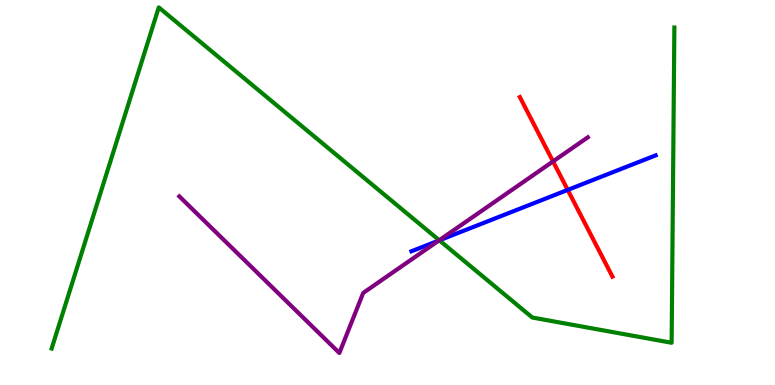[{'lines': ['blue', 'red'], 'intersections': [{'x': 7.33, 'y': 5.07}]}, {'lines': ['green', 'red'], 'intersections': []}, {'lines': ['purple', 'red'], 'intersections': [{'x': 7.14, 'y': 5.81}]}, {'lines': ['blue', 'green'], 'intersections': [{'x': 5.67, 'y': 3.76}]}, {'lines': ['blue', 'purple'], 'intersections': [{'x': 5.66, 'y': 3.75}]}, {'lines': ['green', 'purple'], 'intersections': [{'x': 5.67, 'y': 3.76}]}]